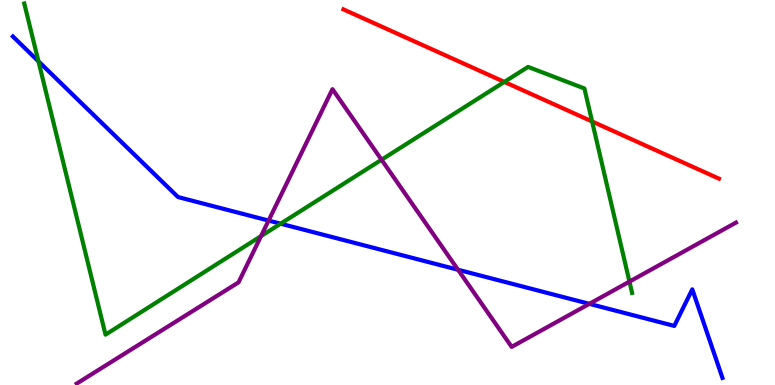[{'lines': ['blue', 'red'], 'intersections': []}, {'lines': ['green', 'red'], 'intersections': [{'x': 6.51, 'y': 7.87}, {'x': 7.64, 'y': 6.84}]}, {'lines': ['purple', 'red'], 'intersections': []}, {'lines': ['blue', 'green'], 'intersections': [{'x': 0.496, 'y': 8.41}, {'x': 3.62, 'y': 4.19}]}, {'lines': ['blue', 'purple'], 'intersections': [{'x': 3.47, 'y': 4.27}, {'x': 5.91, 'y': 2.99}, {'x': 7.6, 'y': 2.11}]}, {'lines': ['green', 'purple'], 'intersections': [{'x': 3.37, 'y': 3.87}, {'x': 4.92, 'y': 5.85}, {'x': 8.12, 'y': 2.69}]}]